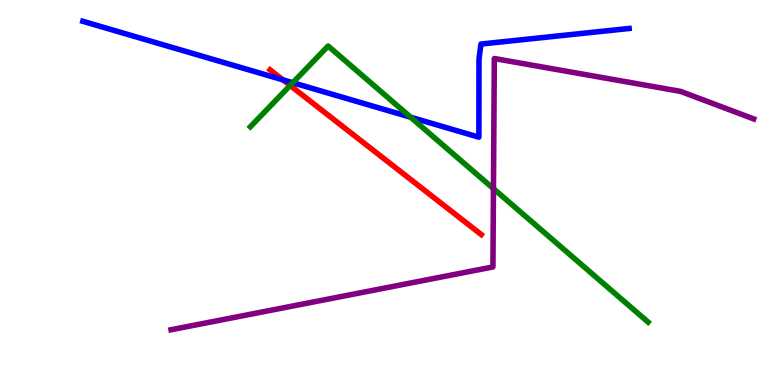[{'lines': ['blue', 'red'], 'intersections': [{'x': 3.65, 'y': 7.93}]}, {'lines': ['green', 'red'], 'intersections': [{'x': 3.74, 'y': 7.78}]}, {'lines': ['purple', 'red'], 'intersections': []}, {'lines': ['blue', 'green'], 'intersections': [{'x': 3.78, 'y': 7.85}, {'x': 5.3, 'y': 6.96}]}, {'lines': ['blue', 'purple'], 'intersections': []}, {'lines': ['green', 'purple'], 'intersections': [{'x': 6.37, 'y': 5.1}]}]